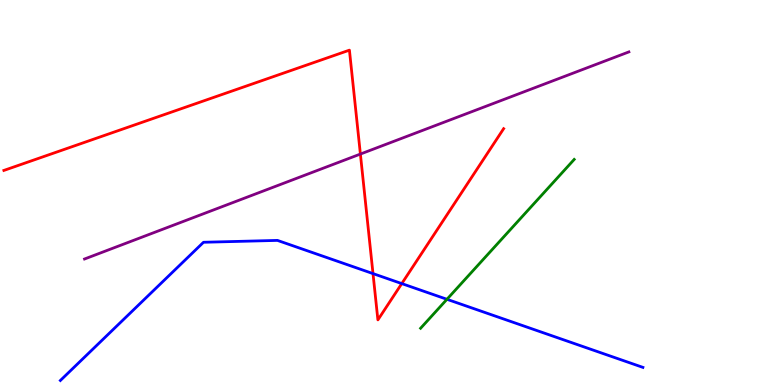[{'lines': ['blue', 'red'], 'intersections': [{'x': 4.81, 'y': 2.89}, {'x': 5.18, 'y': 2.63}]}, {'lines': ['green', 'red'], 'intersections': []}, {'lines': ['purple', 'red'], 'intersections': [{'x': 4.65, 'y': 6.0}]}, {'lines': ['blue', 'green'], 'intersections': [{'x': 5.77, 'y': 2.23}]}, {'lines': ['blue', 'purple'], 'intersections': []}, {'lines': ['green', 'purple'], 'intersections': []}]